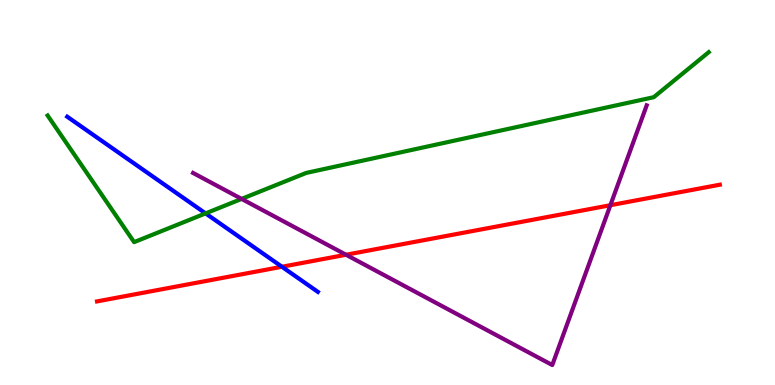[{'lines': ['blue', 'red'], 'intersections': [{'x': 3.64, 'y': 3.07}]}, {'lines': ['green', 'red'], 'intersections': []}, {'lines': ['purple', 'red'], 'intersections': [{'x': 4.46, 'y': 3.38}, {'x': 7.88, 'y': 4.67}]}, {'lines': ['blue', 'green'], 'intersections': [{'x': 2.65, 'y': 4.46}]}, {'lines': ['blue', 'purple'], 'intersections': []}, {'lines': ['green', 'purple'], 'intersections': [{'x': 3.12, 'y': 4.83}]}]